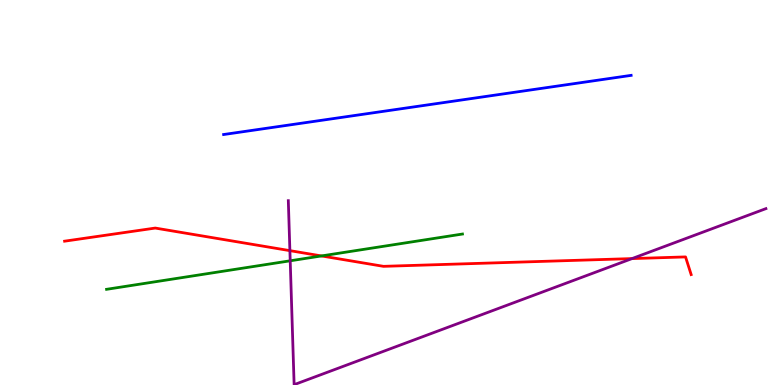[{'lines': ['blue', 'red'], 'intersections': []}, {'lines': ['green', 'red'], 'intersections': [{'x': 4.15, 'y': 3.35}]}, {'lines': ['purple', 'red'], 'intersections': [{'x': 3.74, 'y': 3.49}, {'x': 8.16, 'y': 3.28}]}, {'lines': ['blue', 'green'], 'intersections': []}, {'lines': ['blue', 'purple'], 'intersections': []}, {'lines': ['green', 'purple'], 'intersections': [{'x': 3.74, 'y': 3.23}]}]